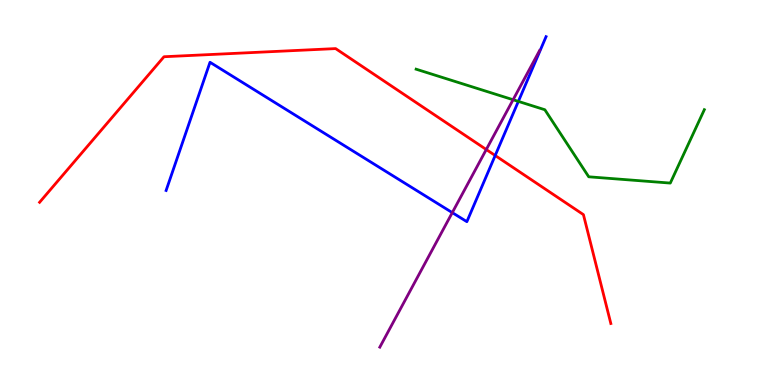[{'lines': ['blue', 'red'], 'intersections': [{'x': 6.39, 'y': 5.96}]}, {'lines': ['green', 'red'], 'intersections': []}, {'lines': ['purple', 'red'], 'intersections': [{'x': 6.27, 'y': 6.12}]}, {'lines': ['blue', 'green'], 'intersections': [{'x': 6.69, 'y': 7.37}]}, {'lines': ['blue', 'purple'], 'intersections': [{'x': 5.84, 'y': 4.48}]}, {'lines': ['green', 'purple'], 'intersections': [{'x': 6.62, 'y': 7.41}]}]